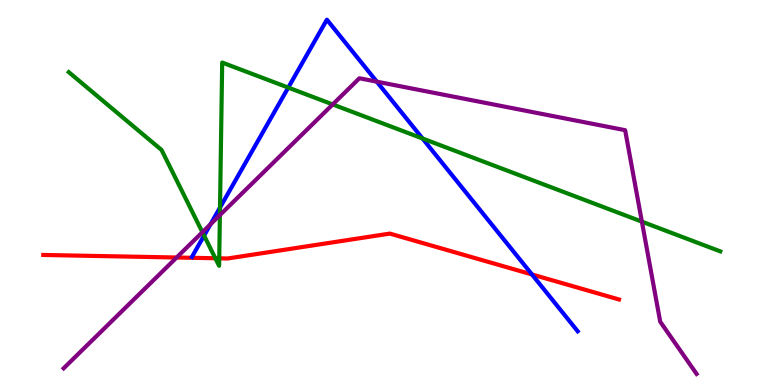[{'lines': ['blue', 'red'], 'intersections': [{'x': 6.86, 'y': 2.87}]}, {'lines': ['green', 'red'], 'intersections': [{'x': 2.78, 'y': 3.29}, {'x': 2.83, 'y': 3.29}]}, {'lines': ['purple', 'red'], 'intersections': [{'x': 2.28, 'y': 3.31}]}, {'lines': ['blue', 'green'], 'intersections': [{'x': 2.63, 'y': 3.88}, {'x': 2.84, 'y': 4.61}, {'x': 3.72, 'y': 7.72}, {'x': 5.45, 'y': 6.4}]}, {'lines': ['blue', 'purple'], 'intersections': [{'x': 2.72, 'y': 4.17}, {'x': 4.86, 'y': 7.88}]}, {'lines': ['green', 'purple'], 'intersections': [{'x': 2.61, 'y': 3.97}, {'x': 2.84, 'y': 4.41}, {'x': 4.29, 'y': 7.29}, {'x': 8.28, 'y': 4.24}]}]